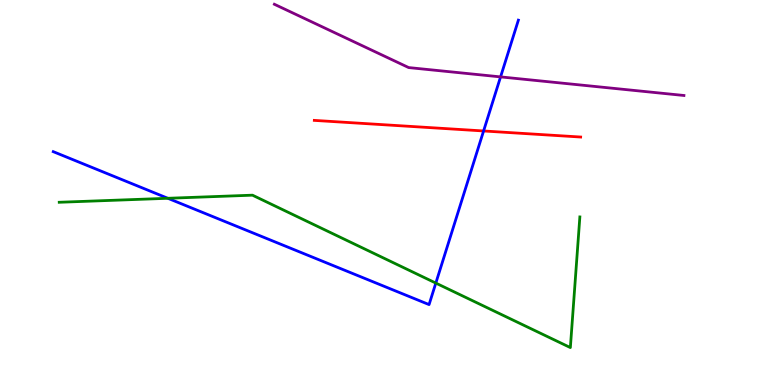[{'lines': ['blue', 'red'], 'intersections': [{'x': 6.24, 'y': 6.6}]}, {'lines': ['green', 'red'], 'intersections': []}, {'lines': ['purple', 'red'], 'intersections': []}, {'lines': ['blue', 'green'], 'intersections': [{'x': 2.17, 'y': 4.85}, {'x': 5.62, 'y': 2.65}]}, {'lines': ['blue', 'purple'], 'intersections': [{'x': 6.46, 'y': 8.0}]}, {'lines': ['green', 'purple'], 'intersections': []}]